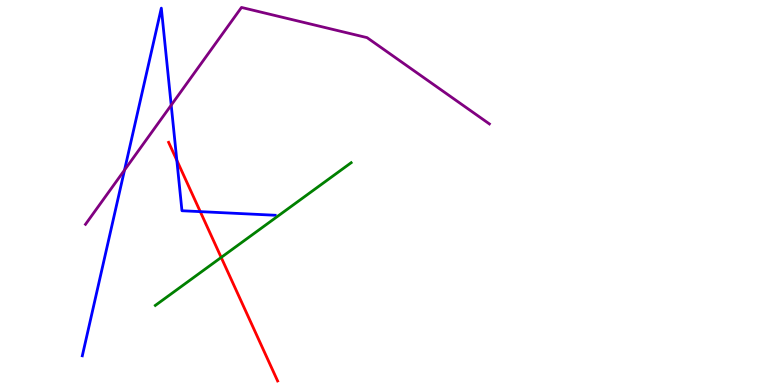[{'lines': ['blue', 'red'], 'intersections': [{'x': 2.28, 'y': 5.84}, {'x': 2.58, 'y': 4.5}]}, {'lines': ['green', 'red'], 'intersections': [{'x': 2.85, 'y': 3.31}]}, {'lines': ['purple', 'red'], 'intersections': []}, {'lines': ['blue', 'green'], 'intersections': []}, {'lines': ['blue', 'purple'], 'intersections': [{'x': 1.61, 'y': 5.58}, {'x': 2.21, 'y': 7.27}]}, {'lines': ['green', 'purple'], 'intersections': []}]